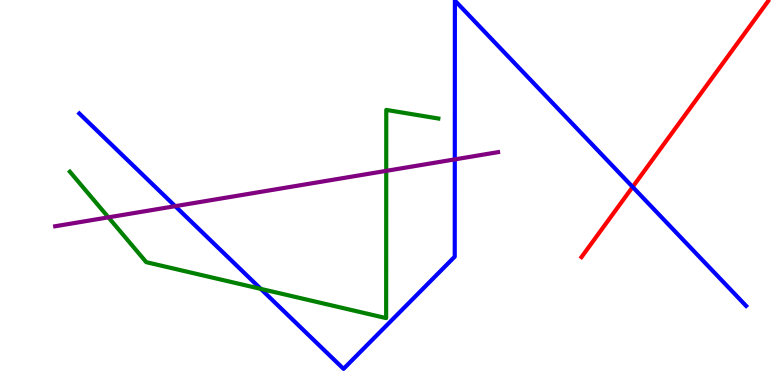[{'lines': ['blue', 'red'], 'intersections': [{'x': 8.16, 'y': 5.14}]}, {'lines': ['green', 'red'], 'intersections': []}, {'lines': ['purple', 'red'], 'intersections': []}, {'lines': ['blue', 'green'], 'intersections': [{'x': 3.37, 'y': 2.5}]}, {'lines': ['blue', 'purple'], 'intersections': [{'x': 2.26, 'y': 4.64}, {'x': 5.87, 'y': 5.86}]}, {'lines': ['green', 'purple'], 'intersections': [{'x': 1.4, 'y': 4.35}, {'x': 4.98, 'y': 5.56}]}]